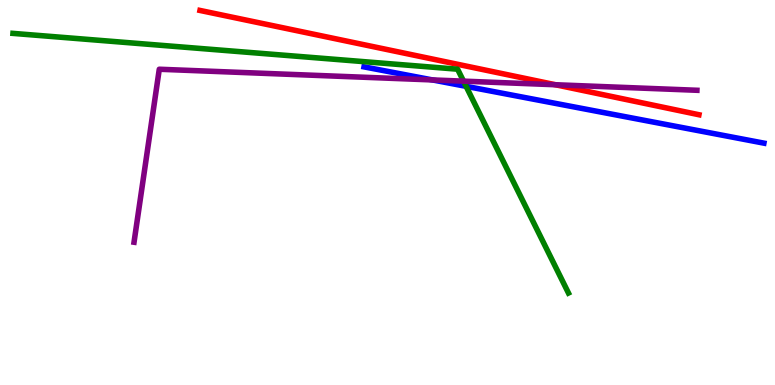[{'lines': ['blue', 'red'], 'intersections': []}, {'lines': ['green', 'red'], 'intersections': []}, {'lines': ['purple', 'red'], 'intersections': [{'x': 7.17, 'y': 7.8}]}, {'lines': ['blue', 'green'], 'intersections': [{'x': 6.01, 'y': 7.76}]}, {'lines': ['blue', 'purple'], 'intersections': [{'x': 5.58, 'y': 7.92}]}, {'lines': ['green', 'purple'], 'intersections': [{'x': 5.98, 'y': 7.89}]}]